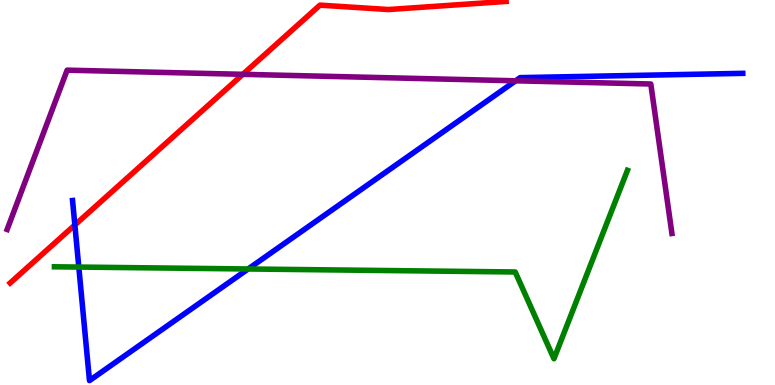[{'lines': ['blue', 'red'], 'intersections': [{'x': 0.966, 'y': 4.16}]}, {'lines': ['green', 'red'], 'intersections': []}, {'lines': ['purple', 'red'], 'intersections': [{'x': 3.13, 'y': 8.07}]}, {'lines': ['blue', 'green'], 'intersections': [{'x': 1.02, 'y': 3.06}, {'x': 3.2, 'y': 3.01}]}, {'lines': ['blue', 'purple'], 'intersections': [{'x': 6.65, 'y': 7.9}]}, {'lines': ['green', 'purple'], 'intersections': []}]